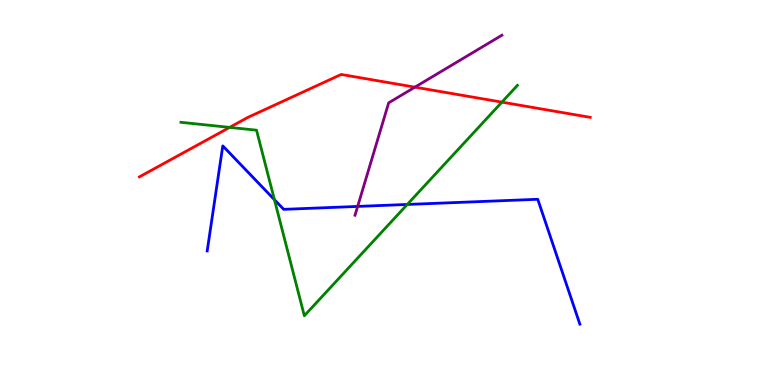[{'lines': ['blue', 'red'], 'intersections': []}, {'lines': ['green', 'red'], 'intersections': [{'x': 2.96, 'y': 6.69}, {'x': 6.48, 'y': 7.35}]}, {'lines': ['purple', 'red'], 'intersections': [{'x': 5.35, 'y': 7.74}]}, {'lines': ['blue', 'green'], 'intersections': [{'x': 3.54, 'y': 4.81}, {'x': 5.26, 'y': 4.69}]}, {'lines': ['blue', 'purple'], 'intersections': [{'x': 4.61, 'y': 4.64}]}, {'lines': ['green', 'purple'], 'intersections': []}]